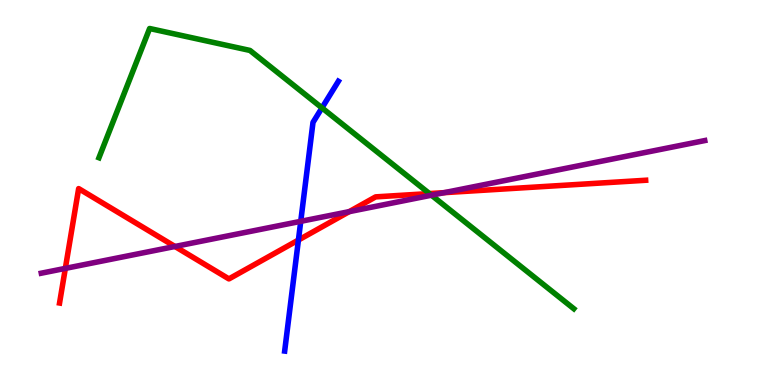[{'lines': ['blue', 'red'], 'intersections': [{'x': 3.85, 'y': 3.77}]}, {'lines': ['green', 'red'], 'intersections': [{'x': 5.54, 'y': 4.97}]}, {'lines': ['purple', 'red'], 'intersections': [{'x': 0.843, 'y': 3.03}, {'x': 2.26, 'y': 3.6}, {'x': 4.51, 'y': 4.5}, {'x': 5.73, 'y': 5.0}]}, {'lines': ['blue', 'green'], 'intersections': [{'x': 4.15, 'y': 7.2}]}, {'lines': ['blue', 'purple'], 'intersections': [{'x': 3.88, 'y': 4.25}]}, {'lines': ['green', 'purple'], 'intersections': [{'x': 5.57, 'y': 4.93}]}]